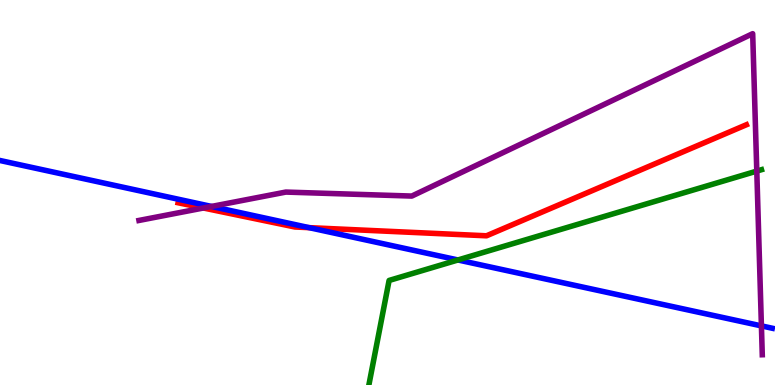[{'lines': ['blue', 'red'], 'intersections': [{'x': 3.99, 'y': 4.09}]}, {'lines': ['green', 'red'], 'intersections': []}, {'lines': ['purple', 'red'], 'intersections': [{'x': 2.62, 'y': 4.6}]}, {'lines': ['blue', 'green'], 'intersections': [{'x': 5.91, 'y': 3.25}]}, {'lines': ['blue', 'purple'], 'intersections': [{'x': 2.73, 'y': 4.64}, {'x': 9.82, 'y': 1.54}]}, {'lines': ['green', 'purple'], 'intersections': [{'x': 9.77, 'y': 5.56}]}]